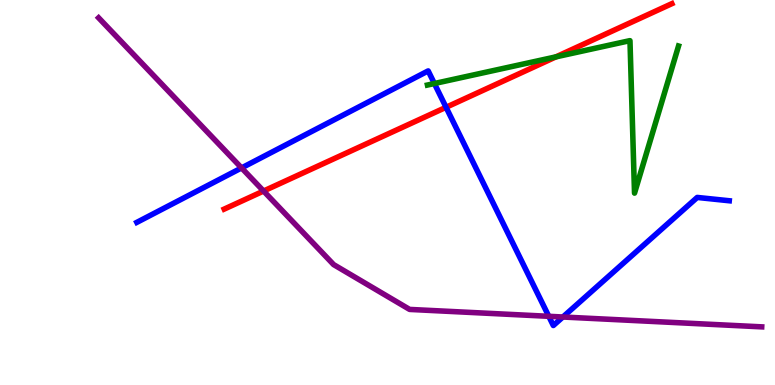[{'lines': ['blue', 'red'], 'intersections': [{'x': 5.76, 'y': 7.21}]}, {'lines': ['green', 'red'], 'intersections': [{'x': 7.17, 'y': 8.52}]}, {'lines': ['purple', 'red'], 'intersections': [{'x': 3.4, 'y': 5.04}]}, {'lines': ['blue', 'green'], 'intersections': [{'x': 5.6, 'y': 7.83}]}, {'lines': ['blue', 'purple'], 'intersections': [{'x': 3.12, 'y': 5.64}, {'x': 7.08, 'y': 1.78}, {'x': 7.26, 'y': 1.77}]}, {'lines': ['green', 'purple'], 'intersections': []}]